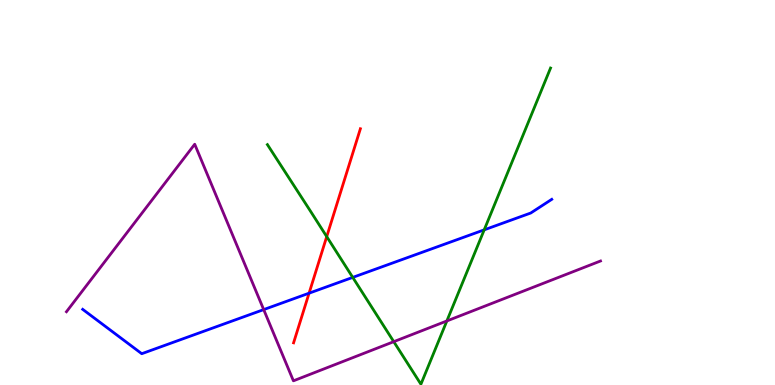[{'lines': ['blue', 'red'], 'intersections': [{'x': 3.99, 'y': 2.38}]}, {'lines': ['green', 'red'], 'intersections': [{'x': 4.22, 'y': 3.85}]}, {'lines': ['purple', 'red'], 'intersections': []}, {'lines': ['blue', 'green'], 'intersections': [{'x': 4.55, 'y': 2.79}, {'x': 6.25, 'y': 4.03}]}, {'lines': ['blue', 'purple'], 'intersections': [{'x': 3.4, 'y': 1.96}]}, {'lines': ['green', 'purple'], 'intersections': [{'x': 5.08, 'y': 1.13}, {'x': 5.77, 'y': 1.66}]}]